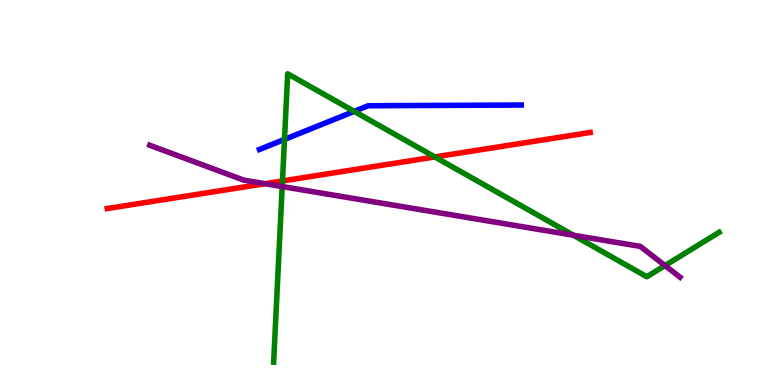[{'lines': ['blue', 'red'], 'intersections': []}, {'lines': ['green', 'red'], 'intersections': [{'x': 3.64, 'y': 5.3}, {'x': 5.61, 'y': 5.92}]}, {'lines': ['purple', 'red'], 'intersections': [{'x': 3.42, 'y': 5.23}]}, {'lines': ['blue', 'green'], 'intersections': [{'x': 3.67, 'y': 6.38}, {'x': 4.57, 'y': 7.11}]}, {'lines': ['blue', 'purple'], 'intersections': []}, {'lines': ['green', 'purple'], 'intersections': [{'x': 3.64, 'y': 5.15}, {'x': 7.4, 'y': 3.89}, {'x': 8.58, 'y': 3.1}]}]